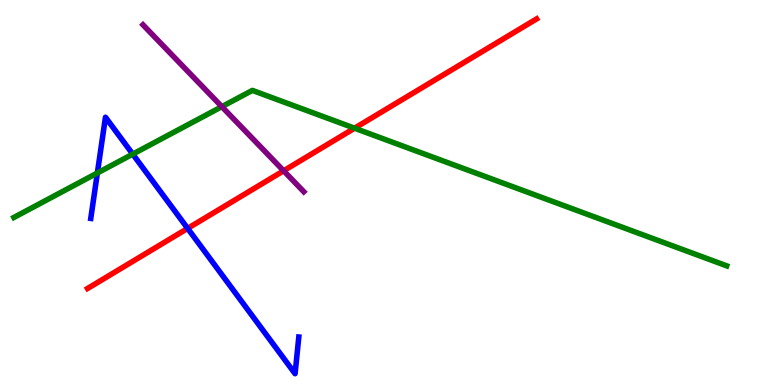[{'lines': ['blue', 'red'], 'intersections': [{'x': 2.42, 'y': 4.07}]}, {'lines': ['green', 'red'], 'intersections': [{'x': 4.57, 'y': 6.67}]}, {'lines': ['purple', 'red'], 'intersections': [{'x': 3.66, 'y': 5.56}]}, {'lines': ['blue', 'green'], 'intersections': [{'x': 1.26, 'y': 5.51}, {'x': 1.71, 'y': 6.0}]}, {'lines': ['blue', 'purple'], 'intersections': []}, {'lines': ['green', 'purple'], 'intersections': [{'x': 2.86, 'y': 7.23}]}]